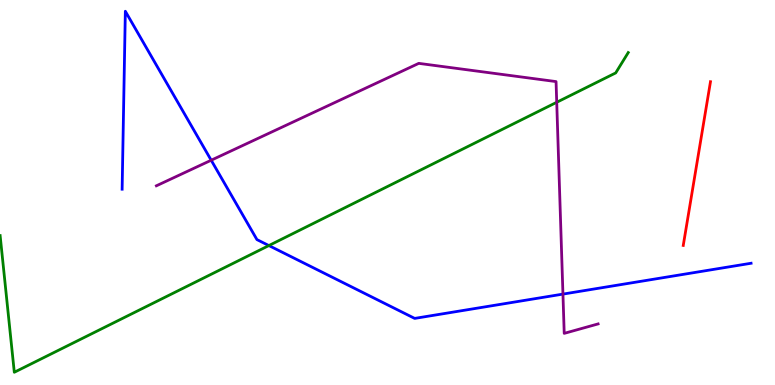[{'lines': ['blue', 'red'], 'intersections': []}, {'lines': ['green', 'red'], 'intersections': []}, {'lines': ['purple', 'red'], 'intersections': []}, {'lines': ['blue', 'green'], 'intersections': [{'x': 3.47, 'y': 3.62}]}, {'lines': ['blue', 'purple'], 'intersections': [{'x': 2.73, 'y': 5.84}, {'x': 7.26, 'y': 2.36}]}, {'lines': ['green', 'purple'], 'intersections': [{'x': 7.18, 'y': 7.34}]}]